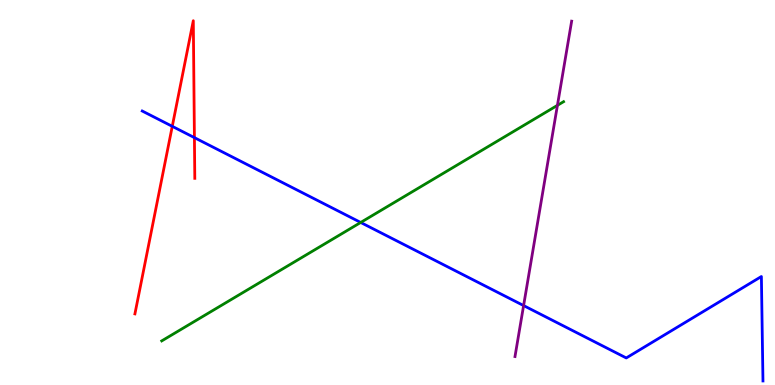[{'lines': ['blue', 'red'], 'intersections': [{'x': 2.22, 'y': 6.72}, {'x': 2.51, 'y': 6.43}]}, {'lines': ['green', 'red'], 'intersections': []}, {'lines': ['purple', 'red'], 'intersections': []}, {'lines': ['blue', 'green'], 'intersections': [{'x': 4.65, 'y': 4.22}]}, {'lines': ['blue', 'purple'], 'intersections': [{'x': 6.76, 'y': 2.06}]}, {'lines': ['green', 'purple'], 'intersections': [{'x': 7.19, 'y': 7.26}]}]